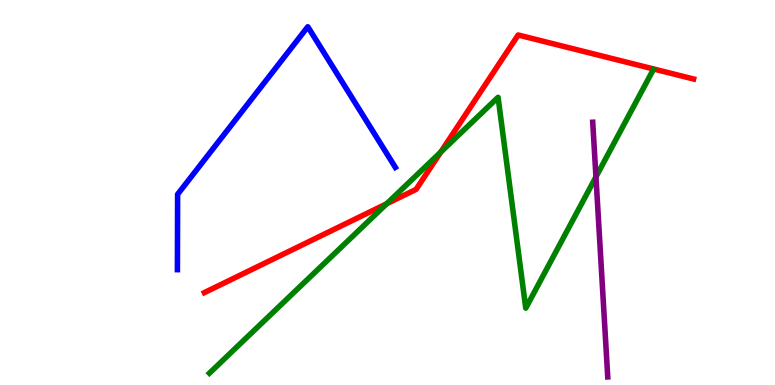[{'lines': ['blue', 'red'], 'intersections': []}, {'lines': ['green', 'red'], 'intersections': [{'x': 4.99, 'y': 4.71}, {'x': 5.69, 'y': 6.05}]}, {'lines': ['purple', 'red'], 'intersections': []}, {'lines': ['blue', 'green'], 'intersections': []}, {'lines': ['blue', 'purple'], 'intersections': []}, {'lines': ['green', 'purple'], 'intersections': [{'x': 7.69, 'y': 5.41}]}]